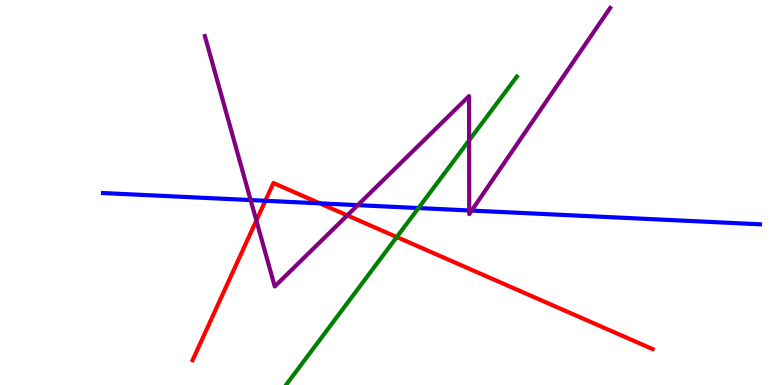[{'lines': ['blue', 'red'], 'intersections': [{'x': 3.42, 'y': 4.79}, {'x': 4.13, 'y': 4.72}]}, {'lines': ['green', 'red'], 'intersections': [{'x': 5.12, 'y': 3.84}]}, {'lines': ['purple', 'red'], 'intersections': [{'x': 3.31, 'y': 4.27}, {'x': 4.48, 'y': 4.41}]}, {'lines': ['blue', 'green'], 'intersections': [{'x': 5.4, 'y': 4.6}]}, {'lines': ['blue', 'purple'], 'intersections': [{'x': 3.23, 'y': 4.8}, {'x': 4.62, 'y': 4.67}, {'x': 6.05, 'y': 4.53}, {'x': 6.09, 'y': 4.53}]}, {'lines': ['green', 'purple'], 'intersections': [{'x': 6.05, 'y': 6.35}]}]